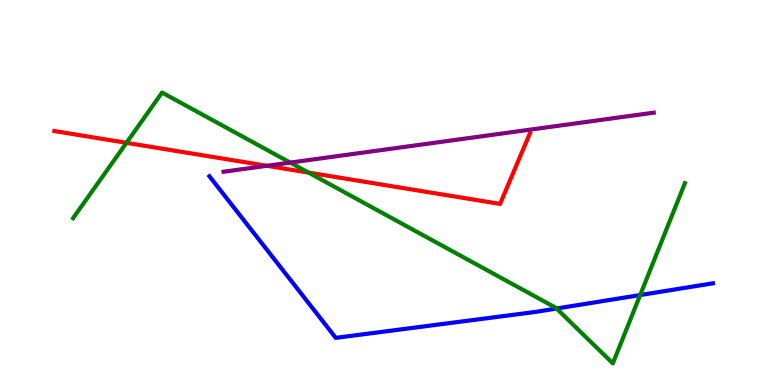[{'lines': ['blue', 'red'], 'intersections': []}, {'lines': ['green', 'red'], 'intersections': [{'x': 1.63, 'y': 6.29}, {'x': 3.98, 'y': 5.52}]}, {'lines': ['purple', 'red'], 'intersections': [{'x': 3.44, 'y': 5.69}]}, {'lines': ['blue', 'green'], 'intersections': [{'x': 7.18, 'y': 1.99}, {'x': 8.26, 'y': 2.34}]}, {'lines': ['blue', 'purple'], 'intersections': []}, {'lines': ['green', 'purple'], 'intersections': [{'x': 3.74, 'y': 5.78}]}]